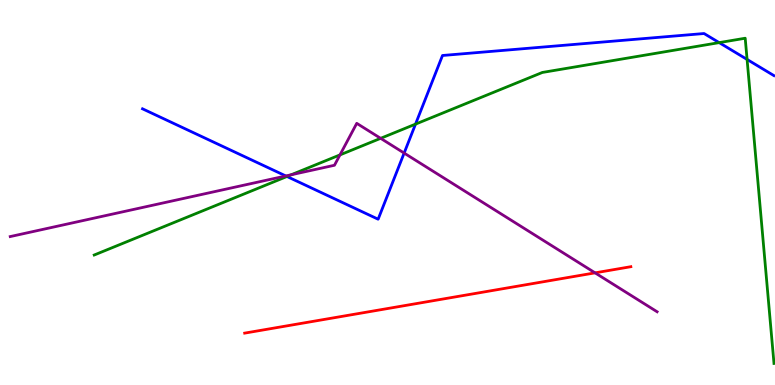[{'lines': ['blue', 'red'], 'intersections': []}, {'lines': ['green', 'red'], 'intersections': []}, {'lines': ['purple', 'red'], 'intersections': [{'x': 7.68, 'y': 2.91}]}, {'lines': ['blue', 'green'], 'intersections': [{'x': 3.7, 'y': 5.42}, {'x': 5.36, 'y': 6.78}, {'x': 9.28, 'y': 8.89}, {'x': 9.64, 'y': 8.46}]}, {'lines': ['blue', 'purple'], 'intersections': [{'x': 3.69, 'y': 5.43}, {'x': 5.21, 'y': 6.02}]}, {'lines': ['green', 'purple'], 'intersections': [{'x': 3.76, 'y': 5.46}, {'x': 4.39, 'y': 5.98}, {'x': 4.91, 'y': 6.41}]}]